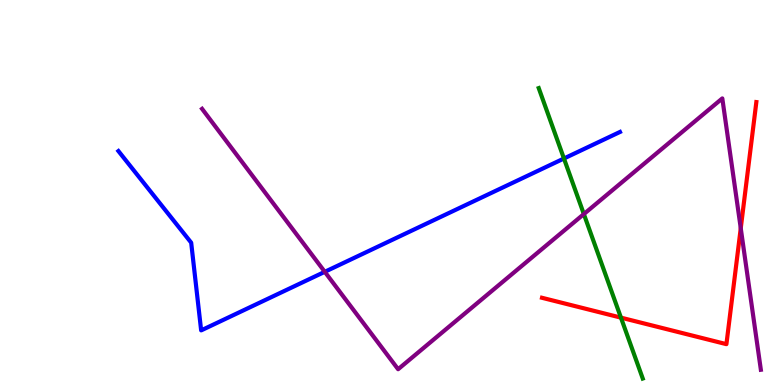[{'lines': ['blue', 'red'], 'intersections': []}, {'lines': ['green', 'red'], 'intersections': [{'x': 8.01, 'y': 1.75}]}, {'lines': ['purple', 'red'], 'intersections': [{'x': 9.56, 'y': 4.07}]}, {'lines': ['blue', 'green'], 'intersections': [{'x': 7.28, 'y': 5.88}]}, {'lines': ['blue', 'purple'], 'intersections': [{'x': 4.19, 'y': 2.94}]}, {'lines': ['green', 'purple'], 'intersections': [{'x': 7.53, 'y': 4.44}]}]